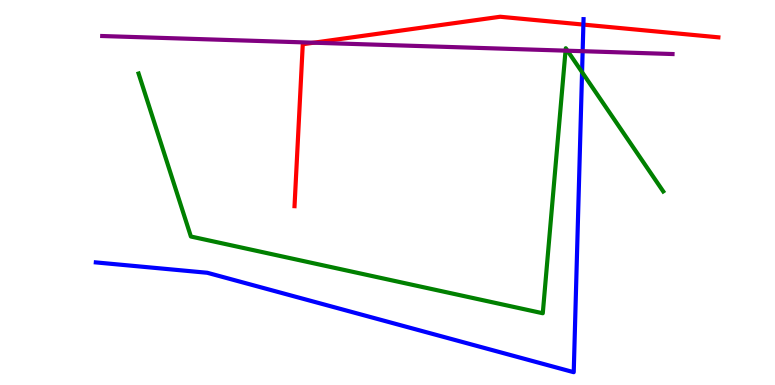[{'lines': ['blue', 'red'], 'intersections': [{'x': 7.53, 'y': 9.36}]}, {'lines': ['green', 'red'], 'intersections': []}, {'lines': ['purple', 'red'], 'intersections': [{'x': 4.05, 'y': 8.89}]}, {'lines': ['blue', 'green'], 'intersections': [{'x': 7.51, 'y': 8.13}]}, {'lines': ['blue', 'purple'], 'intersections': [{'x': 7.52, 'y': 8.67}]}, {'lines': ['green', 'purple'], 'intersections': [{'x': 7.3, 'y': 8.68}, {'x': 7.32, 'y': 8.68}]}]